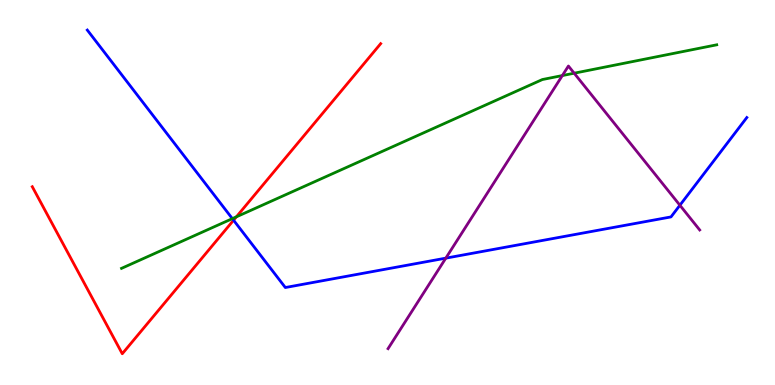[{'lines': ['blue', 'red'], 'intersections': [{'x': 3.01, 'y': 4.28}]}, {'lines': ['green', 'red'], 'intersections': [{'x': 3.05, 'y': 4.37}]}, {'lines': ['purple', 'red'], 'intersections': []}, {'lines': ['blue', 'green'], 'intersections': [{'x': 3.0, 'y': 4.32}]}, {'lines': ['blue', 'purple'], 'intersections': [{'x': 5.75, 'y': 3.29}, {'x': 8.77, 'y': 4.67}]}, {'lines': ['green', 'purple'], 'intersections': [{'x': 7.26, 'y': 8.04}, {'x': 7.41, 'y': 8.1}]}]